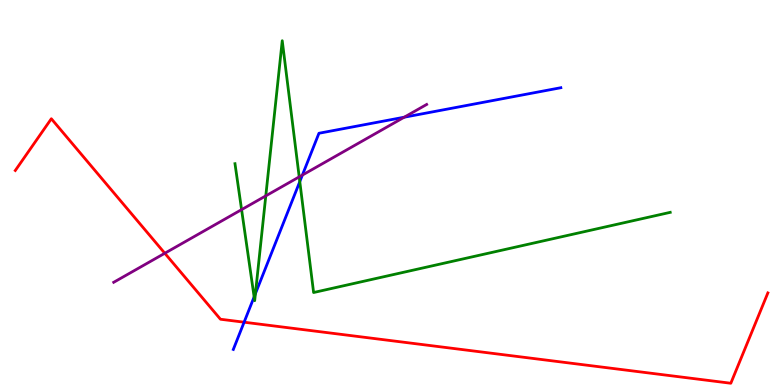[{'lines': ['blue', 'red'], 'intersections': [{'x': 3.15, 'y': 1.63}]}, {'lines': ['green', 'red'], 'intersections': []}, {'lines': ['purple', 'red'], 'intersections': [{'x': 2.13, 'y': 3.42}]}, {'lines': ['blue', 'green'], 'intersections': [{'x': 3.28, 'y': 2.29}, {'x': 3.3, 'y': 2.37}, {'x': 3.87, 'y': 5.28}]}, {'lines': ['blue', 'purple'], 'intersections': [{'x': 3.9, 'y': 5.45}, {'x': 5.22, 'y': 6.96}]}, {'lines': ['green', 'purple'], 'intersections': [{'x': 3.12, 'y': 4.56}, {'x': 3.43, 'y': 4.91}, {'x': 3.86, 'y': 5.41}]}]